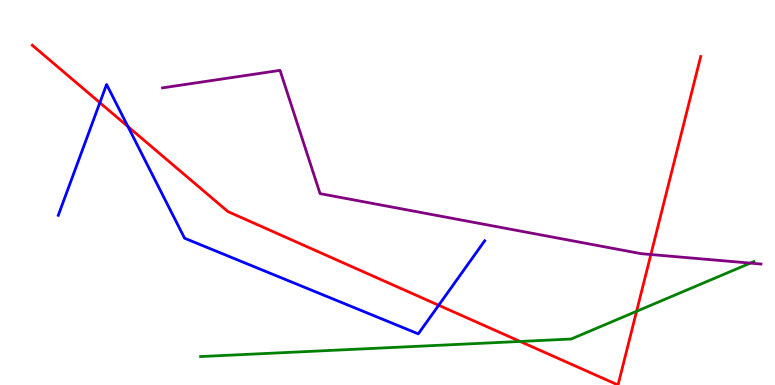[{'lines': ['blue', 'red'], 'intersections': [{'x': 1.29, 'y': 7.33}, {'x': 1.65, 'y': 6.71}, {'x': 5.66, 'y': 2.07}]}, {'lines': ['green', 'red'], 'intersections': [{'x': 6.71, 'y': 1.13}, {'x': 8.21, 'y': 1.91}]}, {'lines': ['purple', 'red'], 'intersections': [{'x': 8.4, 'y': 3.39}]}, {'lines': ['blue', 'green'], 'intersections': []}, {'lines': ['blue', 'purple'], 'intersections': []}, {'lines': ['green', 'purple'], 'intersections': [{'x': 9.68, 'y': 3.17}]}]